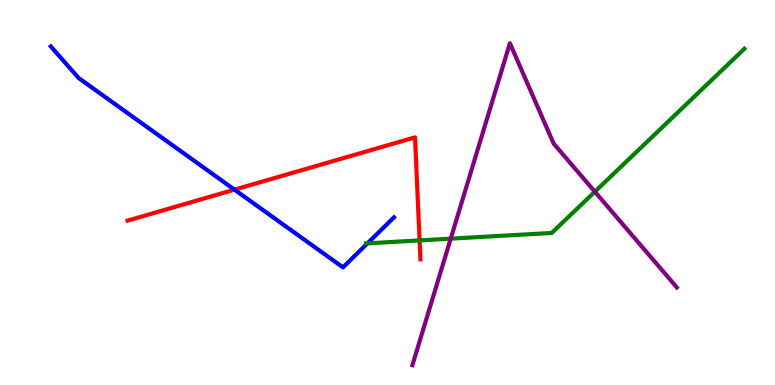[{'lines': ['blue', 'red'], 'intersections': [{'x': 3.03, 'y': 5.07}]}, {'lines': ['green', 'red'], 'intersections': [{'x': 5.41, 'y': 3.76}]}, {'lines': ['purple', 'red'], 'intersections': []}, {'lines': ['blue', 'green'], 'intersections': [{'x': 4.74, 'y': 3.68}]}, {'lines': ['blue', 'purple'], 'intersections': []}, {'lines': ['green', 'purple'], 'intersections': [{'x': 5.82, 'y': 3.8}, {'x': 7.68, 'y': 5.02}]}]